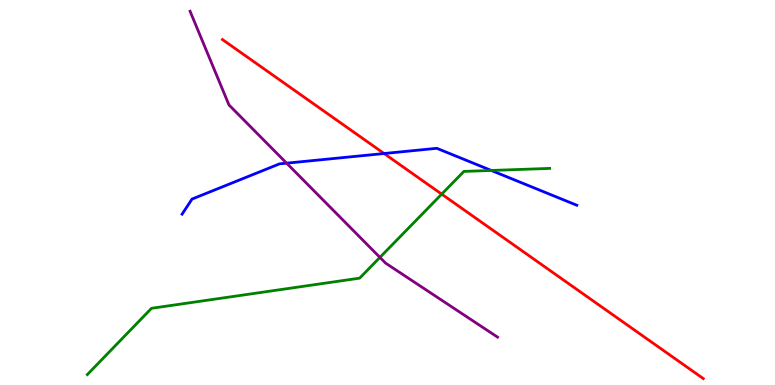[{'lines': ['blue', 'red'], 'intersections': [{'x': 4.96, 'y': 6.01}]}, {'lines': ['green', 'red'], 'intersections': [{'x': 5.7, 'y': 4.96}]}, {'lines': ['purple', 'red'], 'intersections': []}, {'lines': ['blue', 'green'], 'intersections': [{'x': 6.34, 'y': 5.57}]}, {'lines': ['blue', 'purple'], 'intersections': [{'x': 3.7, 'y': 5.76}]}, {'lines': ['green', 'purple'], 'intersections': [{'x': 4.9, 'y': 3.31}]}]